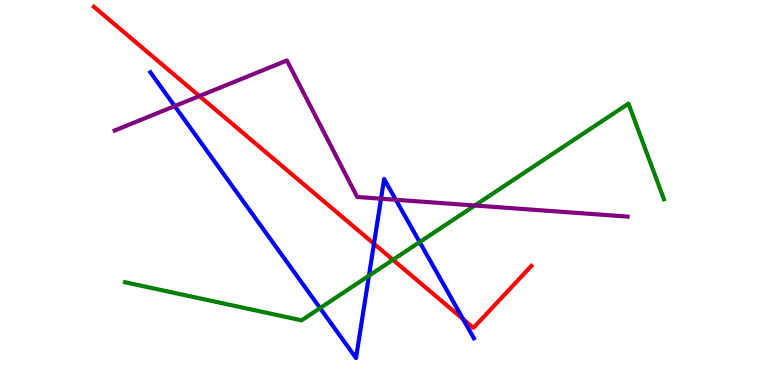[{'lines': ['blue', 'red'], 'intersections': [{'x': 4.83, 'y': 3.67}, {'x': 5.98, 'y': 1.71}]}, {'lines': ['green', 'red'], 'intersections': [{'x': 5.07, 'y': 3.25}]}, {'lines': ['purple', 'red'], 'intersections': [{'x': 2.57, 'y': 7.5}]}, {'lines': ['blue', 'green'], 'intersections': [{'x': 4.13, 'y': 2.0}, {'x': 4.76, 'y': 2.84}, {'x': 5.41, 'y': 3.71}]}, {'lines': ['blue', 'purple'], 'intersections': [{'x': 2.25, 'y': 7.24}, {'x': 4.92, 'y': 4.84}, {'x': 5.11, 'y': 4.81}]}, {'lines': ['green', 'purple'], 'intersections': [{'x': 6.13, 'y': 4.66}]}]